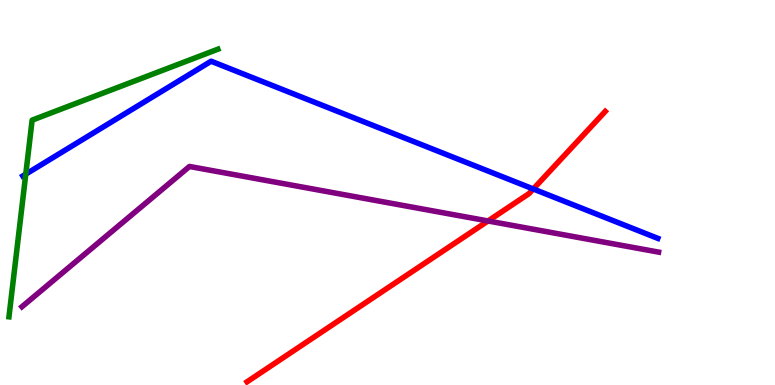[{'lines': ['blue', 'red'], 'intersections': [{'x': 6.88, 'y': 5.09}]}, {'lines': ['green', 'red'], 'intersections': []}, {'lines': ['purple', 'red'], 'intersections': [{'x': 6.3, 'y': 4.26}]}, {'lines': ['blue', 'green'], 'intersections': [{'x': 0.333, 'y': 5.48}]}, {'lines': ['blue', 'purple'], 'intersections': []}, {'lines': ['green', 'purple'], 'intersections': []}]